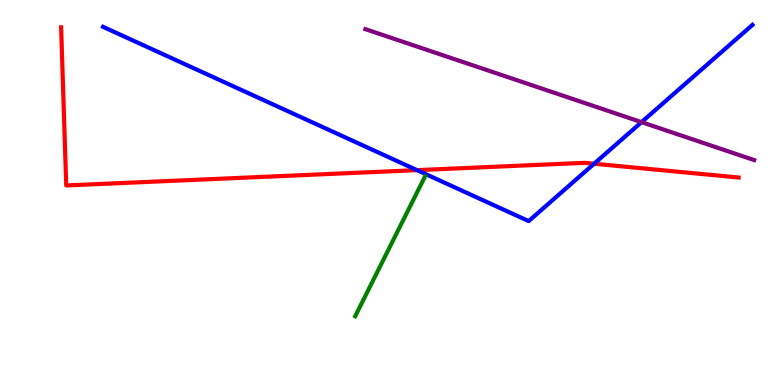[{'lines': ['blue', 'red'], 'intersections': [{'x': 5.38, 'y': 5.58}, {'x': 7.67, 'y': 5.75}]}, {'lines': ['green', 'red'], 'intersections': []}, {'lines': ['purple', 'red'], 'intersections': []}, {'lines': ['blue', 'green'], 'intersections': []}, {'lines': ['blue', 'purple'], 'intersections': [{'x': 8.28, 'y': 6.83}]}, {'lines': ['green', 'purple'], 'intersections': []}]